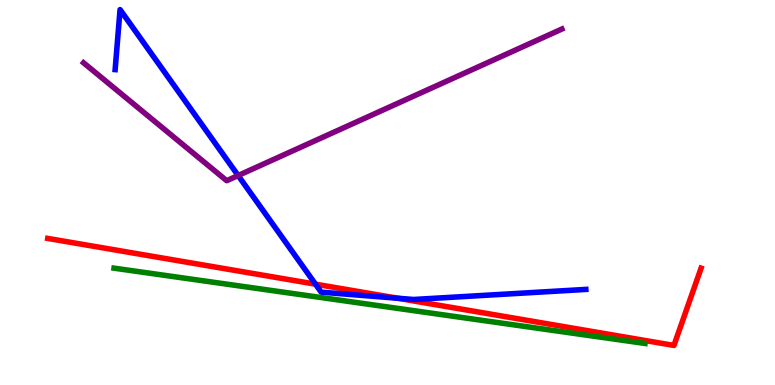[{'lines': ['blue', 'red'], 'intersections': [{'x': 4.07, 'y': 2.62}, {'x': 5.13, 'y': 2.25}]}, {'lines': ['green', 'red'], 'intersections': []}, {'lines': ['purple', 'red'], 'intersections': []}, {'lines': ['blue', 'green'], 'intersections': []}, {'lines': ['blue', 'purple'], 'intersections': [{'x': 3.07, 'y': 5.44}]}, {'lines': ['green', 'purple'], 'intersections': []}]